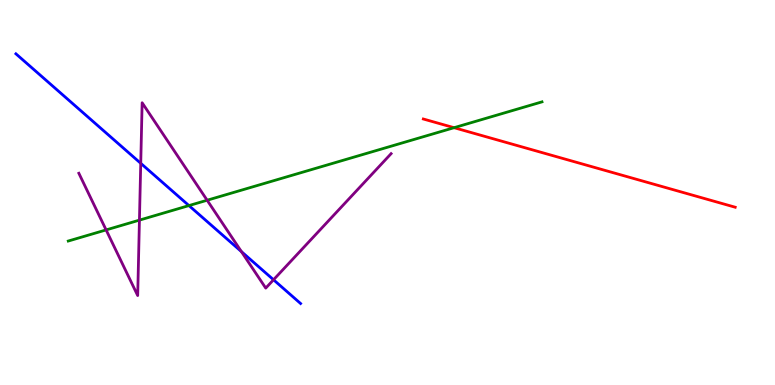[{'lines': ['blue', 'red'], 'intersections': []}, {'lines': ['green', 'red'], 'intersections': [{'x': 5.86, 'y': 6.68}]}, {'lines': ['purple', 'red'], 'intersections': []}, {'lines': ['blue', 'green'], 'intersections': [{'x': 2.44, 'y': 4.66}]}, {'lines': ['blue', 'purple'], 'intersections': [{'x': 1.82, 'y': 5.76}, {'x': 3.11, 'y': 3.47}, {'x': 3.53, 'y': 2.73}]}, {'lines': ['green', 'purple'], 'intersections': [{'x': 1.37, 'y': 4.03}, {'x': 1.8, 'y': 4.28}, {'x': 2.67, 'y': 4.8}]}]